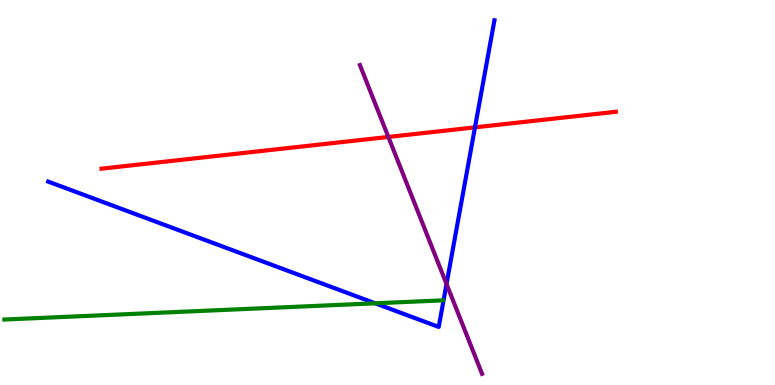[{'lines': ['blue', 'red'], 'intersections': [{'x': 6.13, 'y': 6.69}]}, {'lines': ['green', 'red'], 'intersections': []}, {'lines': ['purple', 'red'], 'intersections': [{'x': 5.01, 'y': 6.44}]}, {'lines': ['blue', 'green'], 'intersections': [{'x': 4.84, 'y': 2.12}]}, {'lines': ['blue', 'purple'], 'intersections': [{'x': 5.76, 'y': 2.62}]}, {'lines': ['green', 'purple'], 'intersections': []}]